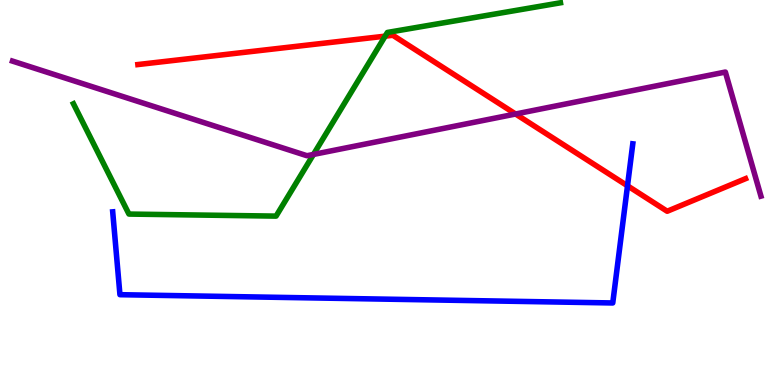[{'lines': ['blue', 'red'], 'intersections': [{'x': 8.1, 'y': 5.17}]}, {'lines': ['green', 'red'], 'intersections': [{'x': 4.97, 'y': 9.06}]}, {'lines': ['purple', 'red'], 'intersections': [{'x': 6.65, 'y': 7.04}]}, {'lines': ['blue', 'green'], 'intersections': []}, {'lines': ['blue', 'purple'], 'intersections': []}, {'lines': ['green', 'purple'], 'intersections': [{'x': 4.04, 'y': 5.99}]}]